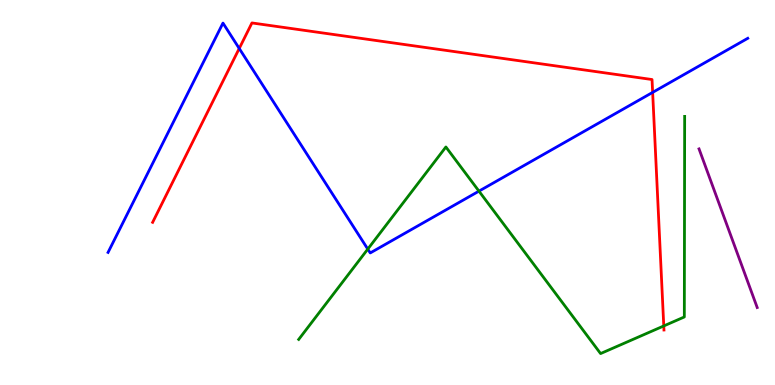[{'lines': ['blue', 'red'], 'intersections': [{'x': 3.09, 'y': 8.74}, {'x': 8.42, 'y': 7.6}]}, {'lines': ['green', 'red'], 'intersections': [{'x': 8.56, 'y': 1.53}]}, {'lines': ['purple', 'red'], 'intersections': []}, {'lines': ['blue', 'green'], 'intersections': [{'x': 4.75, 'y': 3.53}, {'x': 6.18, 'y': 5.04}]}, {'lines': ['blue', 'purple'], 'intersections': []}, {'lines': ['green', 'purple'], 'intersections': []}]